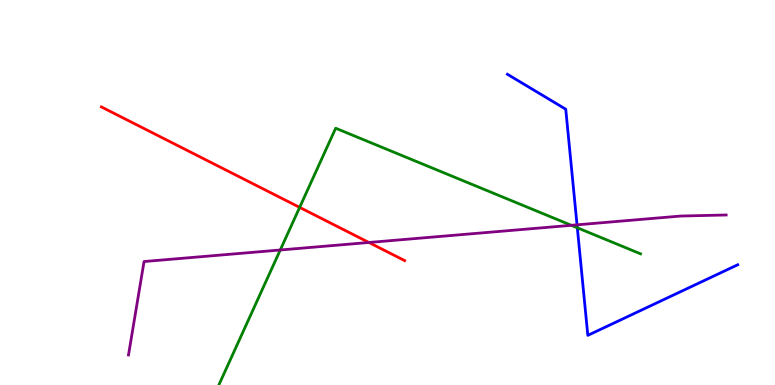[{'lines': ['blue', 'red'], 'intersections': []}, {'lines': ['green', 'red'], 'intersections': [{'x': 3.87, 'y': 4.61}]}, {'lines': ['purple', 'red'], 'intersections': [{'x': 4.76, 'y': 3.7}]}, {'lines': ['blue', 'green'], 'intersections': [{'x': 7.45, 'y': 4.08}]}, {'lines': ['blue', 'purple'], 'intersections': [{'x': 7.45, 'y': 4.16}]}, {'lines': ['green', 'purple'], 'intersections': [{'x': 3.62, 'y': 3.51}, {'x': 7.37, 'y': 4.15}]}]